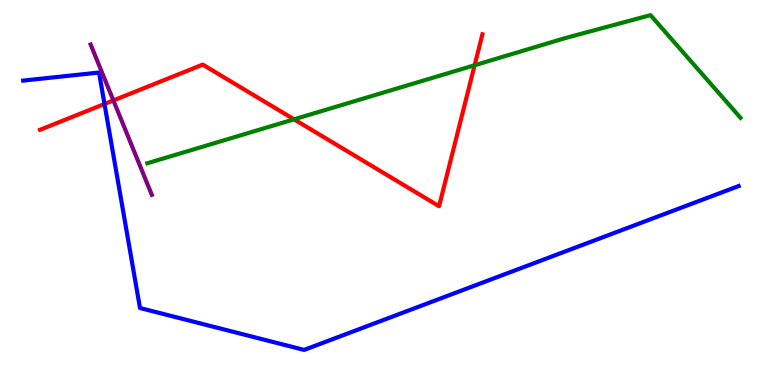[{'lines': ['blue', 'red'], 'intersections': [{'x': 1.35, 'y': 7.3}]}, {'lines': ['green', 'red'], 'intersections': [{'x': 3.79, 'y': 6.9}, {'x': 6.12, 'y': 8.31}]}, {'lines': ['purple', 'red'], 'intersections': [{'x': 1.46, 'y': 7.39}]}, {'lines': ['blue', 'green'], 'intersections': []}, {'lines': ['blue', 'purple'], 'intersections': []}, {'lines': ['green', 'purple'], 'intersections': []}]